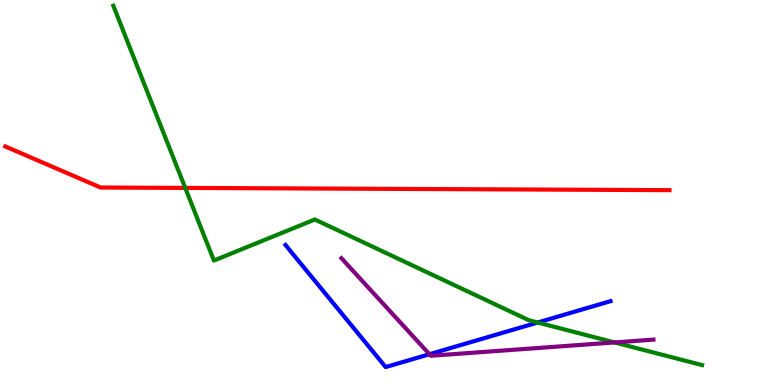[{'lines': ['blue', 'red'], 'intersections': []}, {'lines': ['green', 'red'], 'intersections': [{'x': 2.39, 'y': 5.12}]}, {'lines': ['purple', 'red'], 'intersections': []}, {'lines': ['blue', 'green'], 'intersections': [{'x': 6.94, 'y': 1.62}]}, {'lines': ['blue', 'purple'], 'intersections': [{'x': 5.54, 'y': 0.799}]}, {'lines': ['green', 'purple'], 'intersections': [{'x': 7.93, 'y': 1.11}]}]